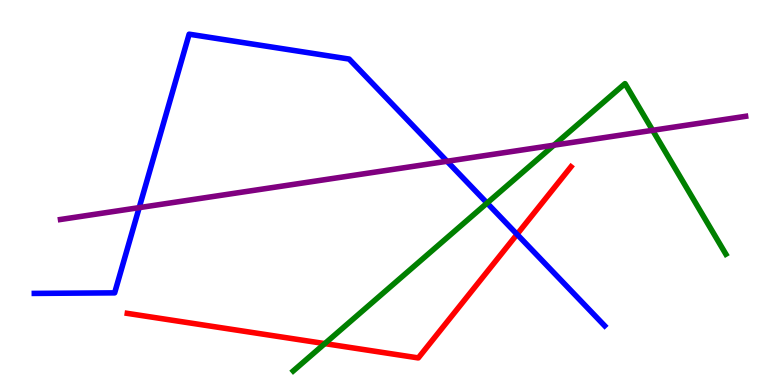[{'lines': ['blue', 'red'], 'intersections': [{'x': 6.67, 'y': 3.91}]}, {'lines': ['green', 'red'], 'intersections': [{'x': 4.19, 'y': 1.08}]}, {'lines': ['purple', 'red'], 'intersections': []}, {'lines': ['blue', 'green'], 'intersections': [{'x': 6.28, 'y': 4.73}]}, {'lines': ['blue', 'purple'], 'intersections': [{'x': 1.8, 'y': 4.61}, {'x': 5.77, 'y': 5.81}]}, {'lines': ['green', 'purple'], 'intersections': [{'x': 7.15, 'y': 6.23}, {'x': 8.42, 'y': 6.62}]}]